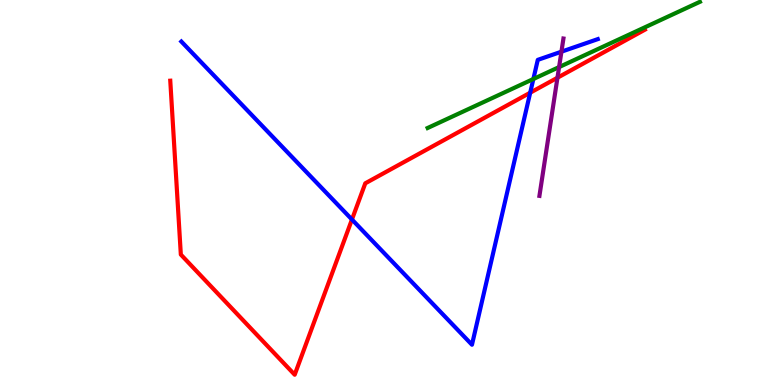[{'lines': ['blue', 'red'], 'intersections': [{'x': 4.54, 'y': 4.3}, {'x': 6.84, 'y': 7.59}]}, {'lines': ['green', 'red'], 'intersections': []}, {'lines': ['purple', 'red'], 'intersections': [{'x': 7.19, 'y': 7.98}]}, {'lines': ['blue', 'green'], 'intersections': [{'x': 6.88, 'y': 7.95}]}, {'lines': ['blue', 'purple'], 'intersections': [{'x': 7.24, 'y': 8.66}]}, {'lines': ['green', 'purple'], 'intersections': [{'x': 7.21, 'y': 8.26}]}]